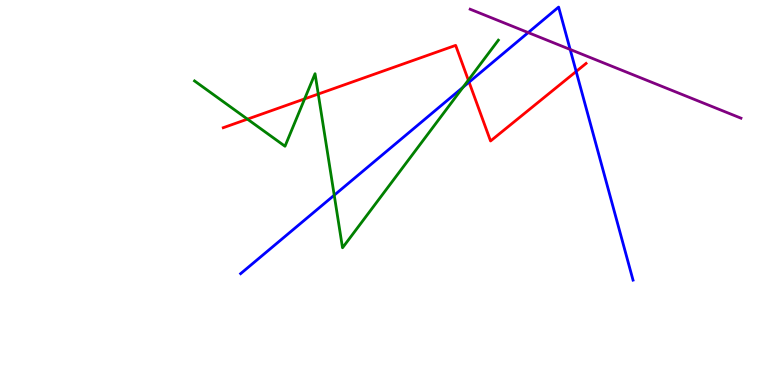[{'lines': ['blue', 'red'], 'intersections': [{'x': 6.05, 'y': 7.87}, {'x': 7.43, 'y': 8.14}]}, {'lines': ['green', 'red'], 'intersections': [{'x': 3.19, 'y': 6.91}, {'x': 3.93, 'y': 7.43}, {'x': 4.11, 'y': 7.56}, {'x': 6.04, 'y': 7.92}]}, {'lines': ['purple', 'red'], 'intersections': []}, {'lines': ['blue', 'green'], 'intersections': [{'x': 4.31, 'y': 4.93}, {'x': 5.98, 'y': 7.74}]}, {'lines': ['blue', 'purple'], 'intersections': [{'x': 6.82, 'y': 9.15}, {'x': 7.36, 'y': 8.72}]}, {'lines': ['green', 'purple'], 'intersections': []}]